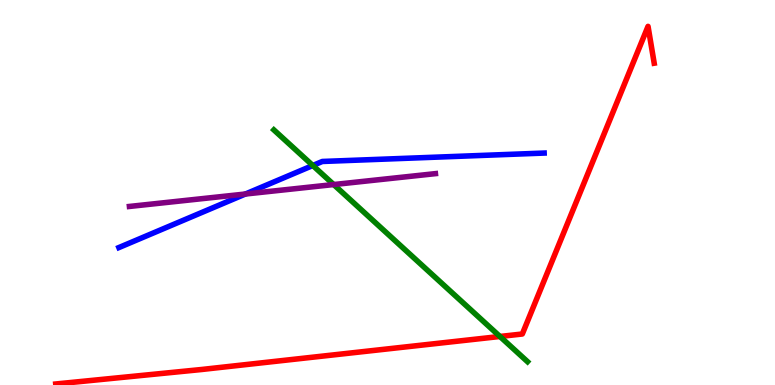[{'lines': ['blue', 'red'], 'intersections': []}, {'lines': ['green', 'red'], 'intersections': [{'x': 6.45, 'y': 1.26}]}, {'lines': ['purple', 'red'], 'intersections': []}, {'lines': ['blue', 'green'], 'intersections': [{'x': 4.04, 'y': 5.7}]}, {'lines': ['blue', 'purple'], 'intersections': [{'x': 3.17, 'y': 4.96}]}, {'lines': ['green', 'purple'], 'intersections': [{'x': 4.31, 'y': 5.21}]}]